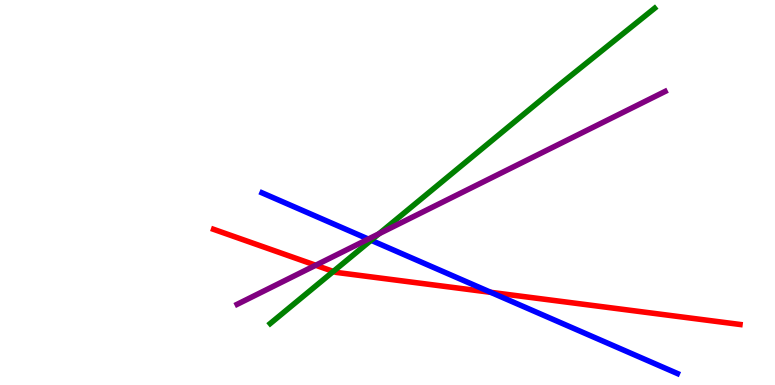[{'lines': ['blue', 'red'], 'intersections': [{'x': 6.33, 'y': 2.41}]}, {'lines': ['green', 'red'], 'intersections': [{'x': 4.3, 'y': 2.95}]}, {'lines': ['purple', 'red'], 'intersections': [{'x': 4.07, 'y': 3.11}]}, {'lines': ['blue', 'green'], 'intersections': [{'x': 4.79, 'y': 3.76}]}, {'lines': ['blue', 'purple'], 'intersections': [{'x': 4.75, 'y': 3.79}]}, {'lines': ['green', 'purple'], 'intersections': [{'x': 4.89, 'y': 3.93}]}]